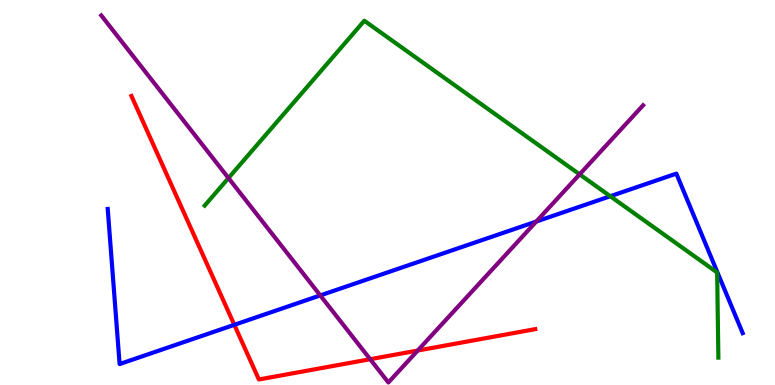[{'lines': ['blue', 'red'], 'intersections': [{'x': 3.02, 'y': 1.56}]}, {'lines': ['green', 'red'], 'intersections': []}, {'lines': ['purple', 'red'], 'intersections': [{'x': 4.78, 'y': 0.67}, {'x': 5.39, 'y': 0.895}]}, {'lines': ['blue', 'green'], 'intersections': [{'x': 7.87, 'y': 4.9}]}, {'lines': ['blue', 'purple'], 'intersections': [{'x': 4.13, 'y': 2.33}, {'x': 6.92, 'y': 4.25}]}, {'lines': ['green', 'purple'], 'intersections': [{'x': 2.95, 'y': 5.38}, {'x': 7.48, 'y': 5.47}]}]